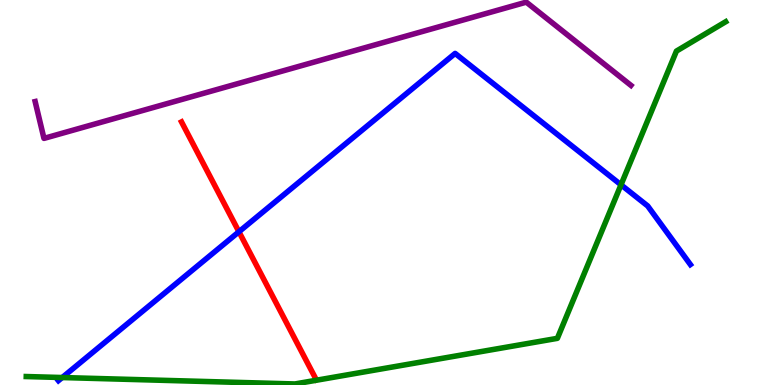[{'lines': ['blue', 'red'], 'intersections': [{'x': 3.08, 'y': 3.98}]}, {'lines': ['green', 'red'], 'intersections': []}, {'lines': ['purple', 'red'], 'intersections': []}, {'lines': ['blue', 'green'], 'intersections': [{'x': 0.803, 'y': 0.194}, {'x': 8.01, 'y': 5.2}]}, {'lines': ['blue', 'purple'], 'intersections': []}, {'lines': ['green', 'purple'], 'intersections': []}]